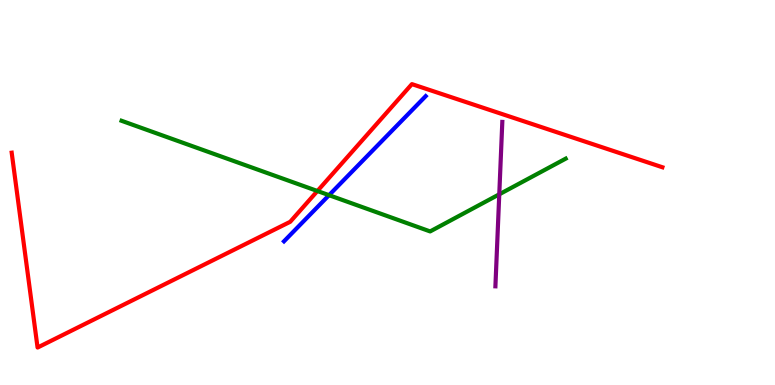[{'lines': ['blue', 'red'], 'intersections': []}, {'lines': ['green', 'red'], 'intersections': [{'x': 4.1, 'y': 5.04}]}, {'lines': ['purple', 'red'], 'intersections': []}, {'lines': ['blue', 'green'], 'intersections': [{'x': 4.25, 'y': 4.93}]}, {'lines': ['blue', 'purple'], 'intersections': []}, {'lines': ['green', 'purple'], 'intersections': [{'x': 6.44, 'y': 4.95}]}]